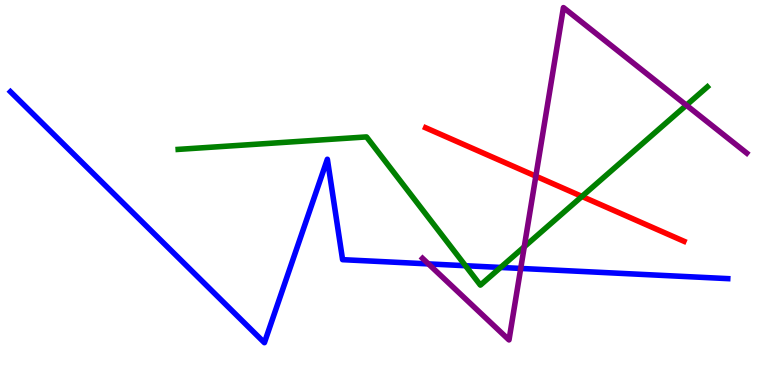[{'lines': ['blue', 'red'], 'intersections': []}, {'lines': ['green', 'red'], 'intersections': [{'x': 7.51, 'y': 4.9}]}, {'lines': ['purple', 'red'], 'intersections': [{'x': 6.91, 'y': 5.42}]}, {'lines': ['blue', 'green'], 'intersections': [{'x': 6.01, 'y': 3.1}, {'x': 6.46, 'y': 3.05}]}, {'lines': ['blue', 'purple'], 'intersections': [{'x': 5.53, 'y': 3.15}, {'x': 6.72, 'y': 3.03}]}, {'lines': ['green', 'purple'], 'intersections': [{'x': 6.76, 'y': 3.59}, {'x': 8.86, 'y': 7.27}]}]